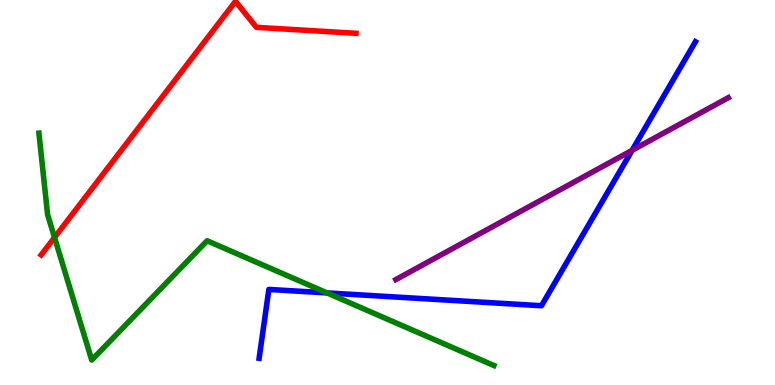[{'lines': ['blue', 'red'], 'intersections': []}, {'lines': ['green', 'red'], 'intersections': [{'x': 0.704, 'y': 3.83}]}, {'lines': ['purple', 'red'], 'intersections': []}, {'lines': ['blue', 'green'], 'intersections': [{'x': 4.22, 'y': 2.39}]}, {'lines': ['blue', 'purple'], 'intersections': [{'x': 8.16, 'y': 6.1}]}, {'lines': ['green', 'purple'], 'intersections': []}]